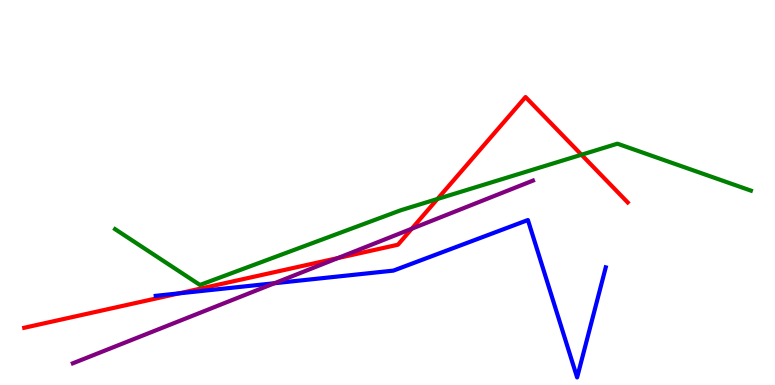[{'lines': ['blue', 'red'], 'intersections': [{'x': 2.31, 'y': 2.38}]}, {'lines': ['green', 'red'], 'intersections': [{'x': 5.64, 'y': 4.83}, {'x': 7.5, 'y': 5.98}]}, {'lines': ['purple', 'red'], 'intersections': [{'x': 4.36, 'y': 3.3}, {'x': 5.31, 'y': 4.06}]}, {'lines': ['blue', 'green'], 'intersections': []}, {'lines': ['blue', 'purple'], 'intersections': [{'x': 3.54, 'y': 2.64}]}, {'lines': ['green', 'purple'], 'intersections': []}]